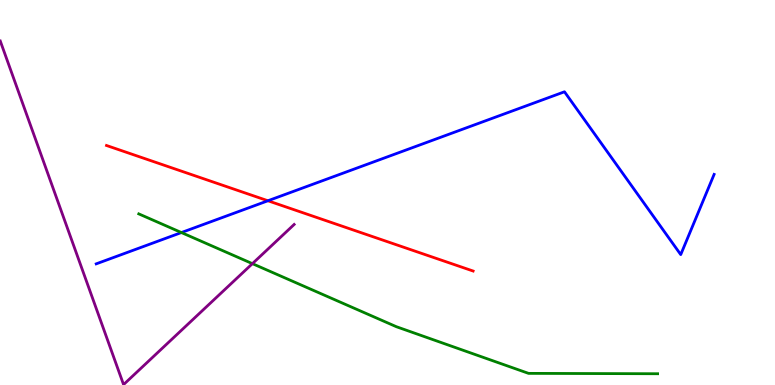[{'lines': ['blue', 'red'], 'intersections': [{'x': 3.46, 'y': 4.79}]}, {'lines': ['green', 'red'], 'intersections': []}, {'lines': ['purple', 'red'], 'intersections': []}, {'lines': ['blue', 'green'], 'intersections': [{'x': 2.34, 'y': 3.96}]}, {'lines': ['blue', 'purple'], 'intersections': []}, {'lines': ['green', 'purple'], 'intersections': [{'x': 3.26, 'y': 3.15}]}]